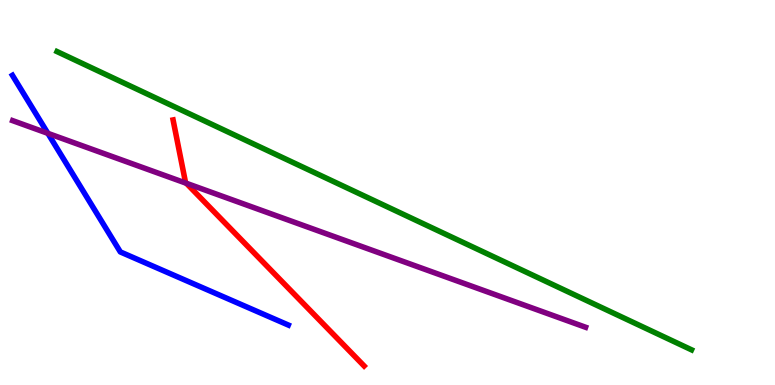[{'lines': ['blue', 'red'], 'intersections': []}, {'lines': ['green', 'red'], 'intersections': []}, {'lines': ['purple', 'red'], 'intersections': [{'x': 2.4, 'y': 5.24}]}, {'lines': ['blue', 'green'], 'intersections': []}, {'lines': ['blue', 'purple'], 'intersections': [{'x': 0.618, 'y': 6.54}]}, {'lines': ['green', 'purple'], 'intersections': []}]